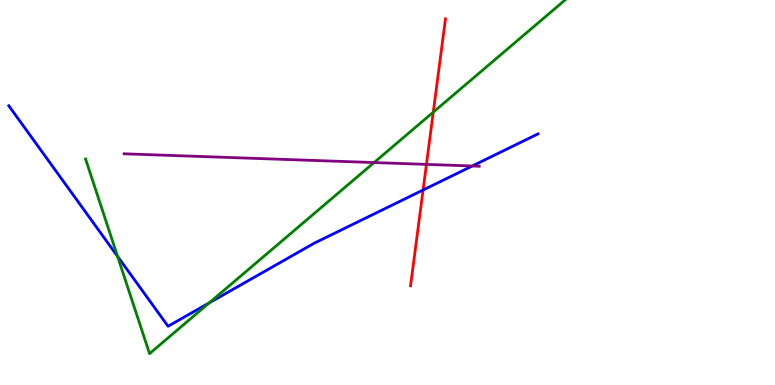[{'lines': ['blue', 'red'], 'intersections': [{'x': 5.46, 'y': 5.06}]}, {'lines': ['green', 'red'], 'intersections': [{'x': 5.59, 'y': 7.09}]}, {'lines': ['purple', 'red'], 'intersections': [{'x': 5.5, 'y': 5.73}]}, {'lines': ['blue', 'green'], 'intersections': [{'x': 1.52, 'y': 3.34}, {'x': 2.7, 'y': 2.13}]}, {'lines': ['blue', 'purple'], 'intersections': [{'x': 6.09, 'y': 5.69}]}, {'lines': ['green', 'purple'], 'intersections': [{'x': 4.83, 'y': 5.78}]}]